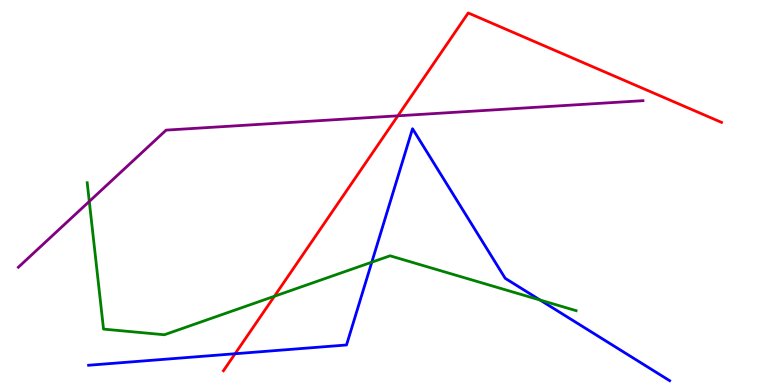[{'lines': ['blue', 'red'], 'intersections': [{'x': 3.03, 'y': 0.812}]}, {'lines': ['green', 'red'], 'intersections': [{'x': 3.54, 'y': 2.3}]}, {'lines': ['purple', 'red'], 'intersections': [{'x': 5.13, 'y': 6.99}]}, {'lines': ['blue', 'green'], 'intersections': [{'x': 4.8, 'y': 3.19}, {'x': 6.97, 'y': 2.21}]}, {'lines': ['blue', 'purple'], 'intersections': []}, {'lines': ['green', 'purple'], 'intersections': [{'x': 1.15, 'y': 4.77}]}]